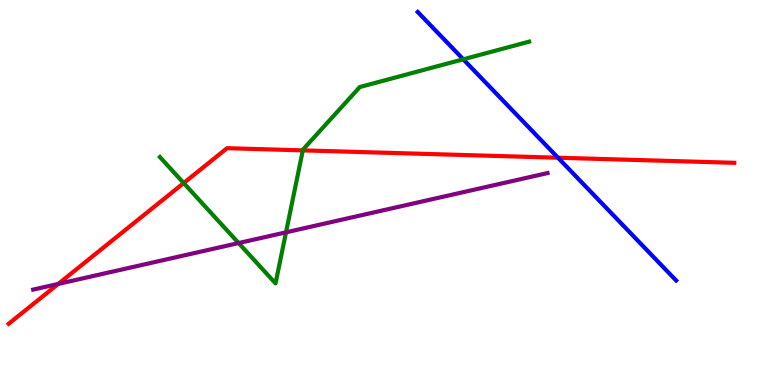[{'lines': ['blue', 'red'], 'intersections': [{'x': 7.2, 'y': 5.9}]}, {'lines': ['green', 'red'], 'intersections': [{'x': 2.37, 'y': 5.25}, {'x': 3.91, 'y': 6.09}]}, {'lines': ['purple', 'red'], 'intersections': [{'x': 0.752, 'y': 2.63}]}, {'lines': ['blue', 'green'], 'intersections': [{'x': 5.98, 'y': 8.46}]}, {'lines': ['blue', 'purple'], 'intersections': []}, {'lines': ['green', 'purple'], 'intersections': [{'x': 3.08, 'y': 3.69}, {'x': 3.69, 'y': 3.97}]}]